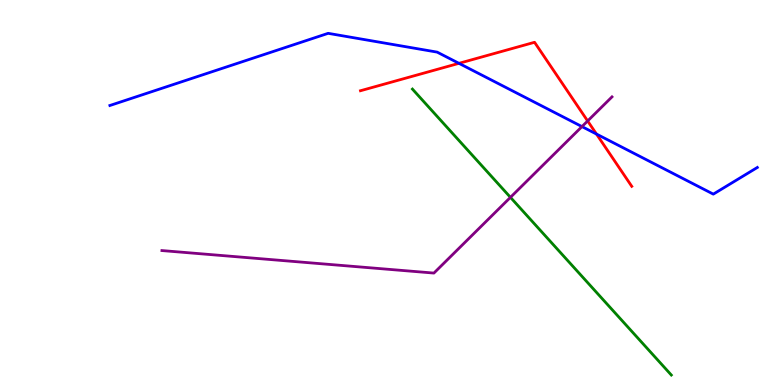[{'lines': ['blue', 'red'], 'intersections': [{'x': 5.92, 'y': 8.36}, {'x': 7.7, 'y': 6.52}]}, {'lines': ['green', 'red'], 'intersections': []}, {'lines': ['purple', 'red'], 'intersections': [{'x': 7.58, 'y': 6.86}]}, {'lines': ['blue', 'green'], 'intersections': []}, {'lines': ['blue', 'purple'], 'intersections': [{'x': 7.51, 'y': 6.71}]}, {'lines': ['green', 'purple'], 'intersections': [{'x': 6.59, 'y': 4.87}]}]